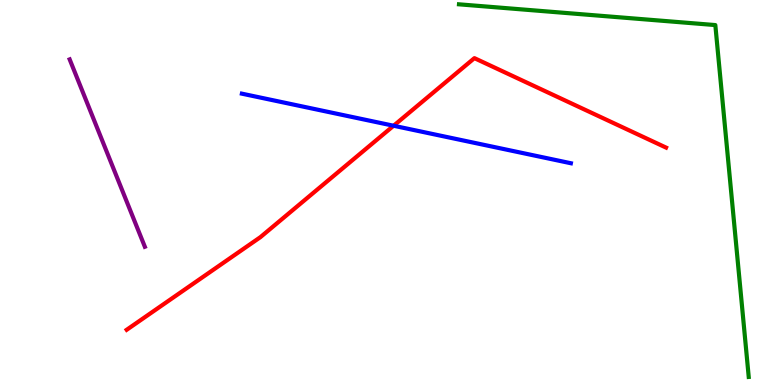[{'lines': ['blue', 'red'], 'intersections': [{'x': 5.08, 'y': 6.73}]}, {'lines': ['green', 'red'], 'intersections': []}, {'lines': ['purple', 'red'], 'intersections': []}, {'lines': ['blue', 'green'], 'intersections': []}, {'lines': ['blue', 'purple'], 'intersections': []}, {'lines': ['green', 'purple'], 'intersections': []}]